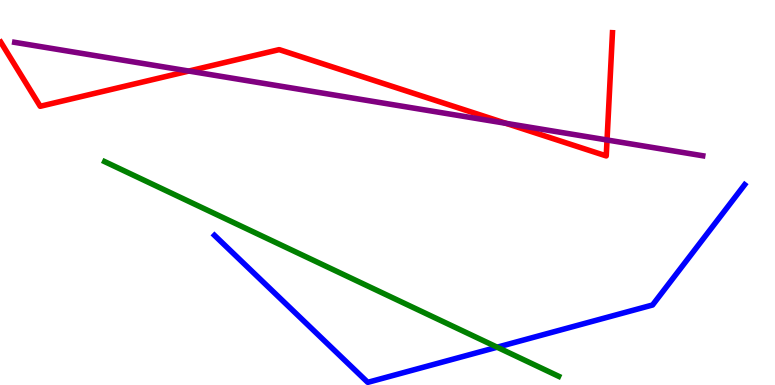[{'lines': ['blue', 'red'], 'intersections': []}, {'lines': ['green', 'red'], 'intersections': []}, {'lines': ['purple', 'red'], 'intersections': [{'x': 2.44, 'y': 8.15}, {'x': 6.53, 'y': 6.8}, {'x': 7.83, 'y': 6.36}]}, {'lines': ['blue', 'green'], 'intersections': [{'x': 6.41, 'y': 0.982}]}, {'lines': ['blue', 'purple'], 'intersections': []}, {'lines': ['green', 'purple'], 'intersections': []}]